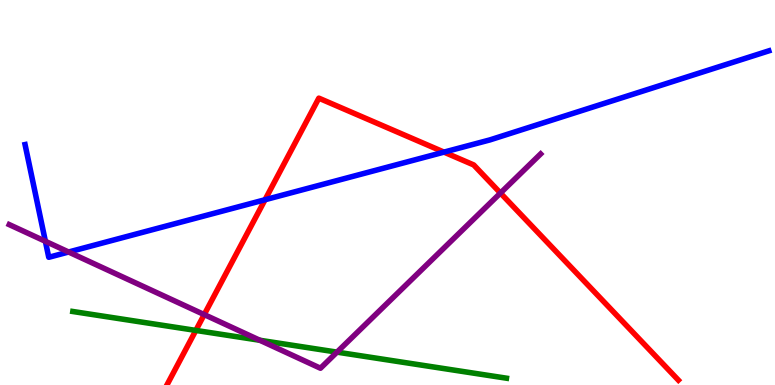[{'lines': ['blue', 'red'], 'intersections': [{'x': 3.42, 'y': 4.81}, {'x': 5.73, 'y': 6.05}]}, {'lines': ['green', 'red'], 'intersections': [{'x': 2.53, 'y': 1.42}]}, {'lines': ['purple', 'red'], 'intersections': [{'x': 2.64, 'y': 1.83}, {'x': 6.46, 'y': 4.99}]}, {'lines': ['blue', 'green'], 'intersections': []}, {'lines': ['blue', 'purple'], 'intersections': [{'x': 0.586, 'y': 3.73}, {'x': 0.885, 'y': 3.45}]}, {'lines': ['green', 'purple'], 'intersections': [{'x': 3.35, 'y': 1.16}, {'x': 4.35, 'y': 0.854}]}]